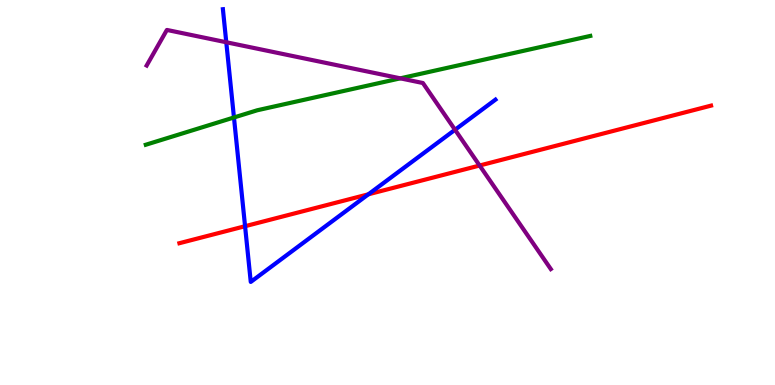[{'lines': ['blue', 'red'], 'intersections': [{'x': 3.16, 'y': 4.12}, {'x': 4.75, 'y': 4.95}]}, {'lines': ['green', 'red'], 'intersections': []}, {'lines': ['purple', 'red'], 'intersections': [{'x': 6.19, 'y': 5.7}]}, {'lines': ['blue', 'green'], 'intersections': [{'x': 3.02, 'y': 6.95}]}, {'lines': ['blue', 'purple'], 'intersections': [{'x': 2.92, 'y': 8.9}, {'x': 5.87, 'y': 6.63}]}, {'lines': ['green', 'purple'], 'intersections': [{'x': 5.17, 'y': 7.97}]}]